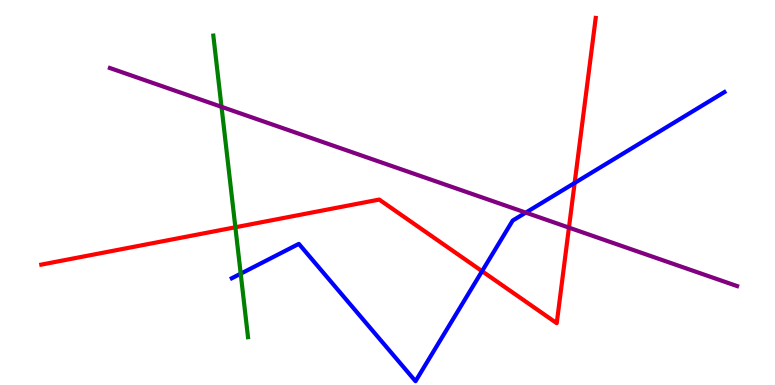[{'lines': ['blue', 'red'], 'intersections': [{'x': 6.22, 'y': 2.96}, {'x': 7.41, 'y': 5.25}]}, {'lines': ['green', 'red'], 'intersections': [{'x': 3.04, 'y': 4.1}]}, {'lines': ['purple', 'red'], 'intersections': [{'x': 7.34, 'y': 4.09}]}, {'lines': ['blue', 'green'], 'intersections': [{'x': 3.11, 'y': 2.89}]}, {'lines': ['blue', 'purple'], 'intersections': [{'x': 6.78, 'y': 4.48}]}, {'lines': ['green', 'purple'], 'intersections': [{'x': 2.86, 'y': 7.23}]}]